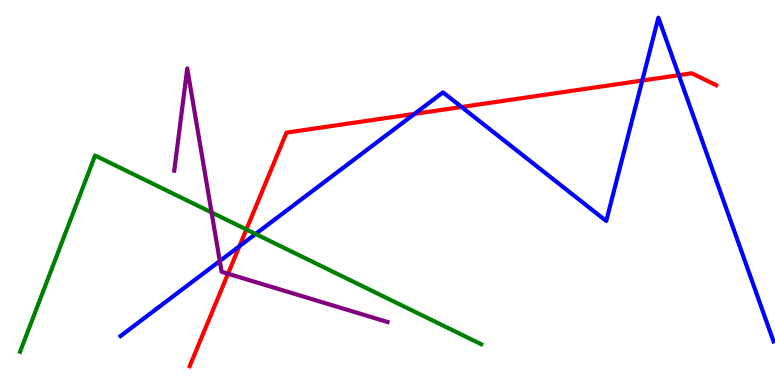[{'lines': ['blue', 'red'], 'intersections': [{'x': 3.09, 'y': 3.61}, {'x': 5.35, 'y': 7.04}, {'x': 5.96, 'y': 7.22}, {'x': 8.29, 'y': 7.91}, {'x': 8.76, 'y': 8.05}]}, {'lines': ['green', 'red'], 'intersections': [{'x': 3.18, 'y': 4.04}]}, {'lines': ['purple', 'red'], 'intersections': [{'x': 2.94, 'y': 2.89}]}, {'lines': ['blue', 'green'], 'intersections': [{'x': 3.3, 'y': 3.92}]}, {'lines': ['blue', 'purple'], 'intersections': [{'x': 2.84, 'y': 3.22}]}, {'lines': ['green', 'purple'], 'intersections': [{'x': 2.73, 'y': 4.48}]}]